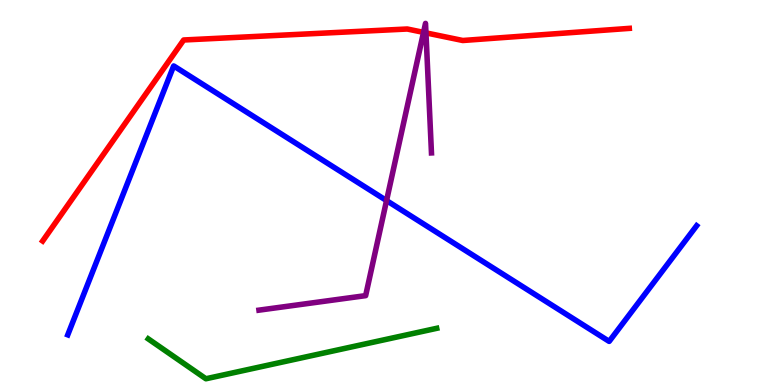[{'lines': ['blue', 'red'], 'intersections': []}, {'lines': ['green', 'red'], 'intersections': []}, {'lines': ['purple', 'red'], 'intersections': [{'x': 5.46, 'y': 9.16}, {'x': 5.5, 'y': 9.15}]}, {'lines': ['blue', 'green'], 'intersections': []}, {'lines': ['blue', 'purple'], 'intersections': [{'x': 4.99, 'y': 4.79}]}, {'lines': ['green', 'purple'], 'intersections': []}]